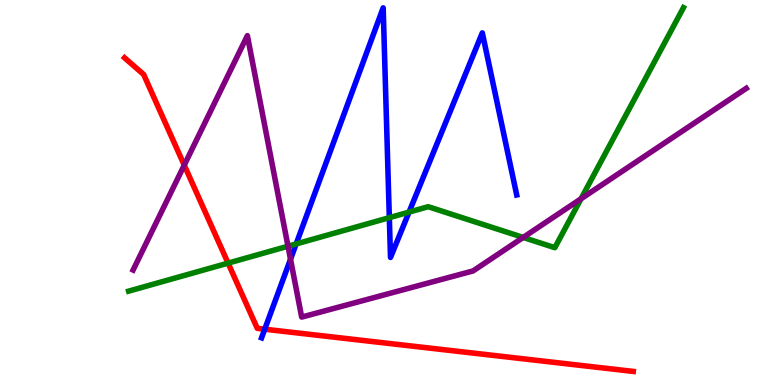[{'lines': ['blue', 'red'], 'intersections': [{'x': 3.42, 'y': 1.45}]}, {'lines': ['green', 'red'], 'intersections': [{'x': 2.94, 'y': 3.17}]}, {'lines': ['purple', 'red'], 'intersections': [{'x': 2.38, 'y': 5.71}]}, {'lines': ['blue', 'green'], 'intersections': [{'x': 3.82, 'y': 3.66}, {'x': 5.02, 'y': 4.35}, {'x': 5.28, 'y': 4.49}]}, {'lines': ['blue', 'purple'], 'intersections': [{'x': 3.75, 'y': 3.27}]}, {'lines': ['green', 'purple'], 'intersections': [{'x': 3.72, 'y': 3.6}, {'x': 6.75, 'y': 3.83}, {'x': 7.5, 'y': 4.84}]}]